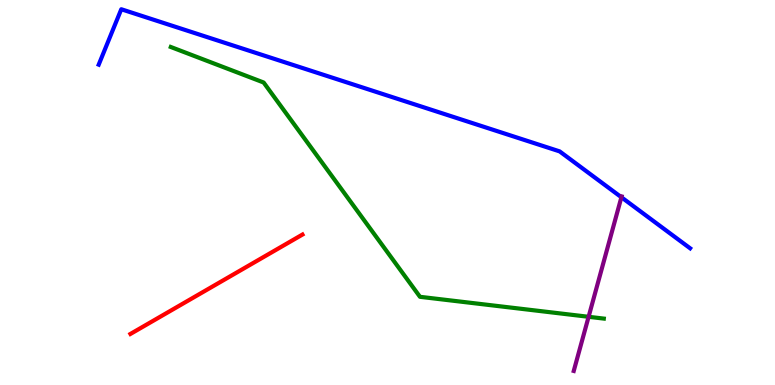[{'lines': ['blue', 'red'], 'intersections': []}, {'lines': ['green', 'red'], 'intersections': []}, {'lines': ['purple', 'red'], 'intersections': []}, {'lines': ['blue', 'green'], 'intersections': []}, {'lines': ['blue', 'purple'], 'intersections': [{'x': 8.02, 'y': 4.88}]}, {'lines': ['green', 'purple'], 'intersections': [{'x': 7.59, 'y': 1.77}]}]